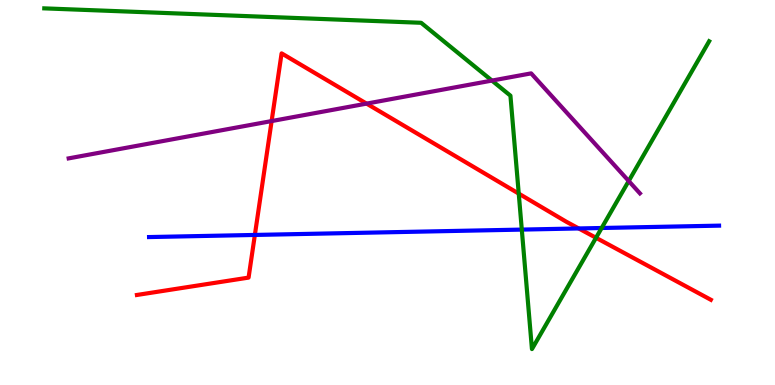[{'lines': ['blue', 'red'], 'intersections': [{'x': 3.29, 'y': 3.9}, {'x': 7.47, 'y': 4.07}]}, {'lines': ['green', 'red'], 'intersections': [{'x': 6.69, 'y': 4.97}, {'x': 7.69, 'y': 3.82}]}, {'lines': ['purple', 'red'], 'intersections': [{'x': 3.5, 'y': 6.86}, {'x': 4.73, 'y': 7.31}]}, {'lines': ['blue', 'green'], 'intersections': [{'x': 6.73, 'y': 4.04}, {'x': 7.76, 'y': 4.08}]}, {'lines': ['blue', 'purple'], 'intersections': []}, {'lines': ['green', 'purple'], 'intersections': [{'x': 6.35, 'y': 7.91}, {'x': 8.11, 'y': 5.3}]}]